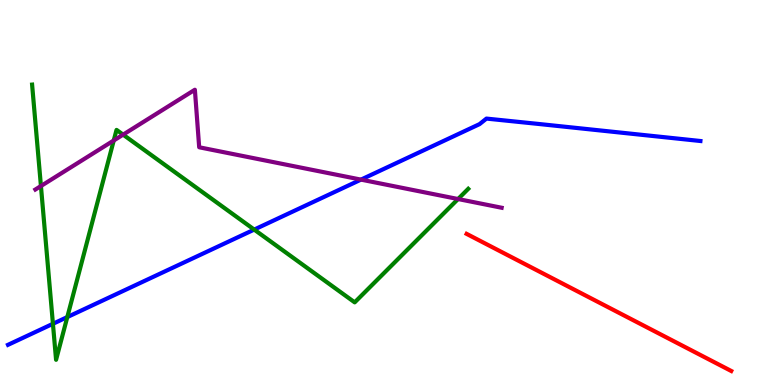[{'lines': ['blue', 'red'], 'intersections': []}, {'lines': ['green', 'red'], 'intersections': []}, {'lines': ['purple', 'red'], 'intersections': []}, {'lines': ['blue', 'green'], 'intersections': [{'x': 0.683, 'y': 1.59}, {'x': 0.868, 'y': 1.76}, {'x': 3.28, 'y': 4.04}]}, {'lines': ['blue', 'purple'], 'intersections': [{'x': 4.66, 'y': 5.33}]}, {'lines': ['green', 'purple'], 'intersections': [{'x': 0.528, 'y': 5.17}, {'x': 1.47, 'y': 6.35}, {'x': 1.59, 'y': 6.5}, {'x': 5.91, 'y': 4.83}]}]